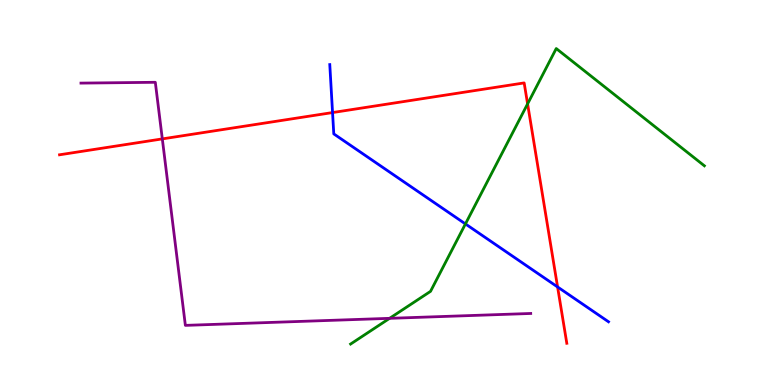[{'lines': ['blue', 'red'], 'intersections': [{'x': 4.29, 'y': 7.08}, {'x': 7.19, 'y': 2.55}]}, {'lines': ['green', 'red'], 'intersections': [{'x': 6.81, 'y': 7.3}]}, {'lines': ['purple', 'red'], 'intersections': [{'x': 2.09, 'y': 6.39}]}, {'lines': ['blue', 'green'], 'intersections': [{'x': 6.01, 'y': 4.18}]}, {'lines': ['blue', 'purple'], 'intersections': []}, {'lines': ['green', 'purple'], 'intersections': [{'x': 5.03, 'y': 1.73}]}]